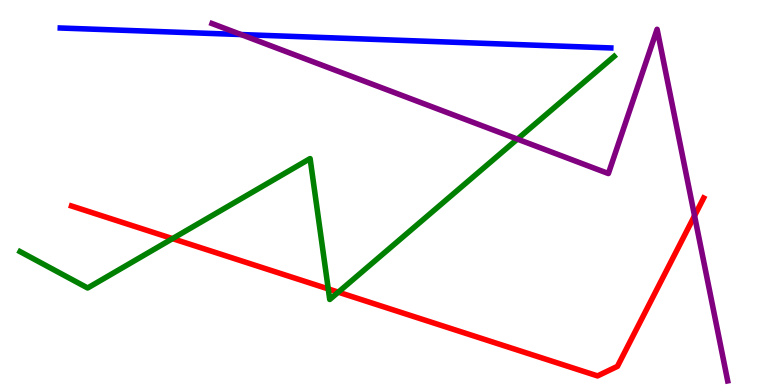[{'lines': ['blue', 'red'], 'intersections': []}, {'lines': ['green', 'red'], 'intersections': [{'x': 2.23, 'y': 3.8}, {'x': 4.24, 'y': 2.5}, {'x': 4.37, 'y': 2.41}]}, {'lines': ['purple', 'red'], 'intersections': [{'x': 8.96, 'y': 4.4}]}, {'lines': ['blue', 'green'], 'intersections': []}, {'lines': ['blue', 'purple'], 'intersections': [{'x': 3.11, 'y': 9.1}]}, {'lines': ['green', 'purple'], 'intersections': [{'x': 6.68, 'y': 6.39}]}]